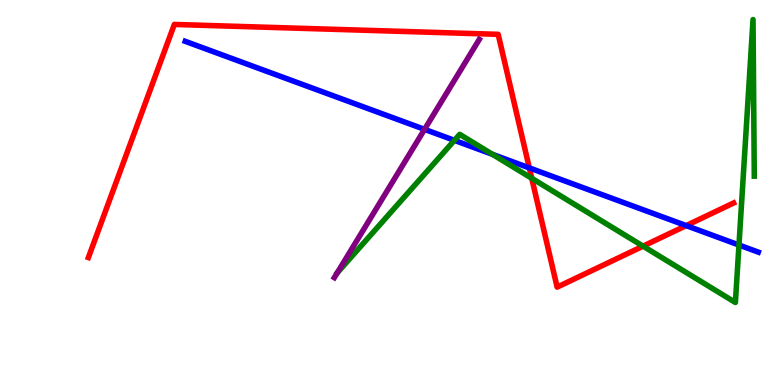[{'lines': ['blue', 'red'], 'intersections': [{'x': 6.83, 'y': 5.64}, {'x': 8.85, 'y': 4.14}]}, {'lines': ['green', 'red'], 'intersections': [{'x': 6.86, 'y': 5.37}, {'x': 8.3, 'y': 3.61}]}, {'lines': ['purple', 'red'], 'intersections': []}, {'lines': ['blue', 'green'], 'intersections': [{'x': 5.86, 'y': 6.35}, {'x': 6.35, 'y': 5.99}, {'x': 9.54, 'y': 3.64}]}, {'lines': ['blue', 'purple'], 'intersections': [{'x': 5.48, 'y': 6.64}]}, {'lines': ['green', 'purple'], 'intersections': []}]